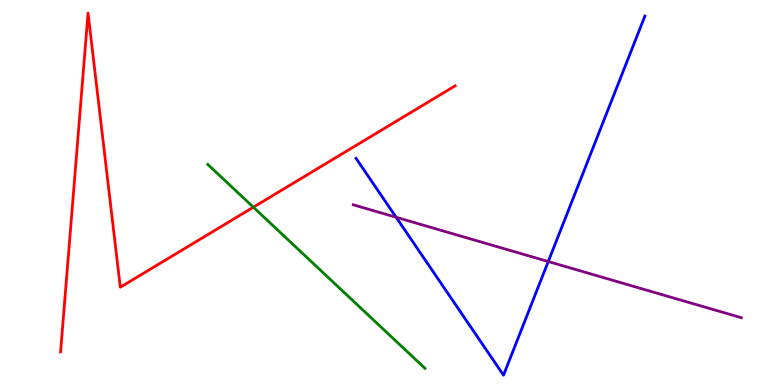[{'lines': ['blue', 'red'], 'intersections': []}, {'lines': ['green', 'red'], 'intersections': [{'x': 3.27, 'y': 4.62}]}, {'lines': ['purple', 'red'], 'intersections': []}, {'lines': ['blue', 'green'], 'intersections': []}, {'lines': ['blue', 'purple'], 'intersections': [{'x': 5.11, 'y': 4.36}, {'x': 7.07, 'y': 3.21}]}, {'lines': ['green', 'purple'], 'intersections': []}]